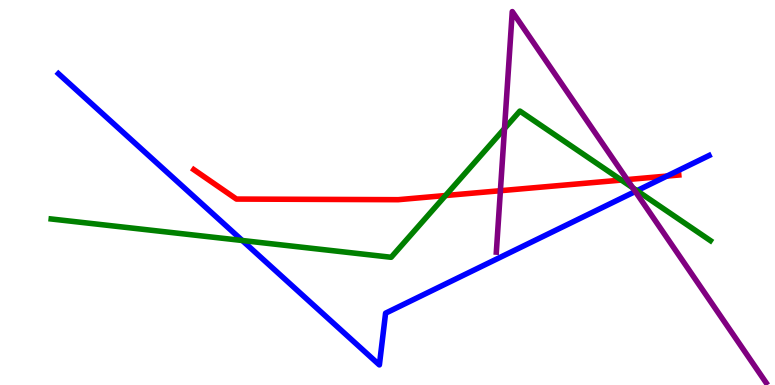[{'lines': ['blue', 'red'], 'intersections': [{'x': 8.61, 'y': 5.43}]}, {'lines': ['green', 'red'], 'intersections': [{'x': 5.75, 'y': 4.92}, {'x': 8.02, 'y': 5.32}]}, {'lines': ['purple', 'red'], 'intersections': [{'x': 6.46, 'y': 5.05}, {'x': 8.09, 'y': 5.34}]}, {'lines': ['blue', 'green'], 'intersections': [{'x': 3.13, 'y': 3.75}, {'x': 8.22, 'y': 5.05}]}, {'lines': ['blue', 'purple'], 'intersections': [{'x': 8.2, 'y': 5.03}]}, {'lines': ['green', 'purple'], 'intersections': [{'x': 6.51, 'y': 6.66}, {'x': 8.17, 'y': 5.12}]}]